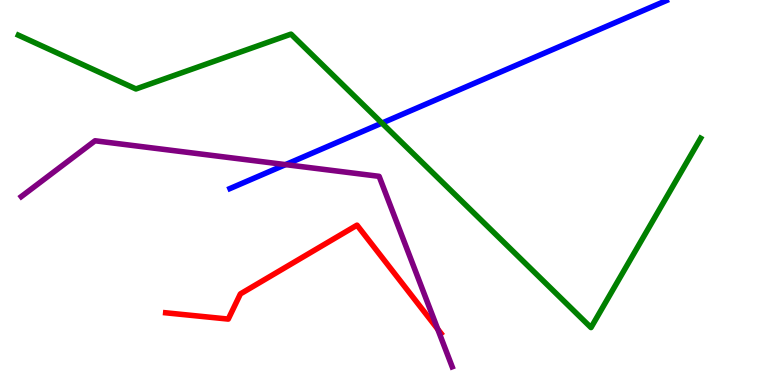[{'lines': ['blue', 'red'], 'intersections': []}, {'lines': ['green', 'red'], 'intersections': []}, {'lines': ['purple', 'red'], 'intersections': [{'x': 5.65, 'y': 1.45}]}, {'lines': ['blue', 'green'], 'intersections': [{'x': 4.93, 'y': 6.8}]}, {'lines': ['blue', 'purple'], 'intersections': [{'x': 3.68, 'y': 5.72}]}, {'lines': ['green', 'purple'], 'intersections': []}]